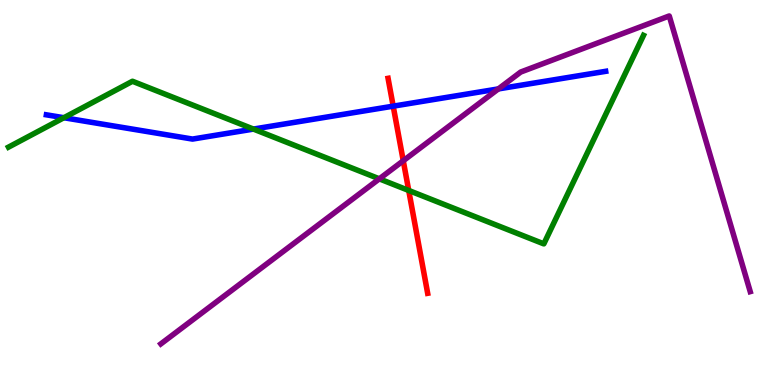[{'lines': ['blue', 'red'], 'intersections': [{'x': 5.07, 'y': 7.24}]}, {'lines': ['green', 'red'], 'intersections': [{'x': 5.27, 'y': 5.05}]}, {'lines': ['purple', 'red'], 'intersections': [{'x': 5.2, 'y': 5.82}]}, {'lines': ['blue', 'green'], 'intersections': [{'x': 0.824, 'y': 6.94}, {'x': 3.27, 'y': 6.65}]}, {'lines': ['blue', 'purple'], 'intersections': [{'x': 6.43, 'y': 7.69}]}, {'lines': ['green', 'purple'], 'intersections': [{'x': 4.89, 'y': 5.35}]}]